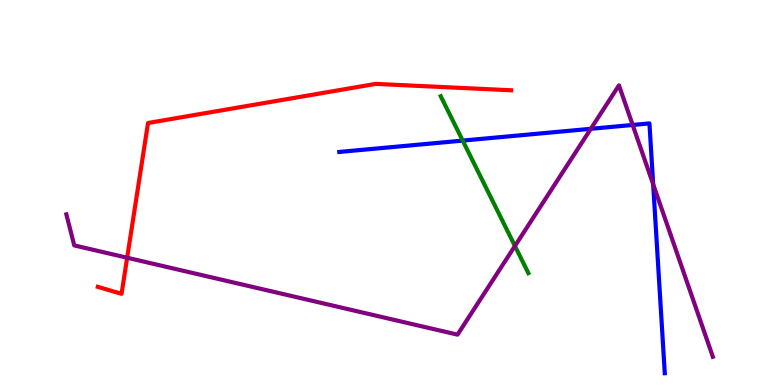[{'lines': ['blue', 'red'], 'intersections': []}, {'lines': ['green', 'red'], 'intersections': []}, {'lines': ['purple', 'red'], 'intersections': [{'x': 1.64, 'y': 3.31}]}, {'lines': ['blue', 'green'], 'intersections': [{'x': 5.97, 'y': 6.35}]}, {'lines': ['blue', 'purple'], 'intersections': [{'x': 7.62, 'y': 6.65}, {'x': 8.16, 'y': 6.75}, {'x': 8.43, 'y': 5.21}]}, {'lines': ['green', 'purple'], 'intersections': [{'x': 6.64, 'y': 3.61}]}]